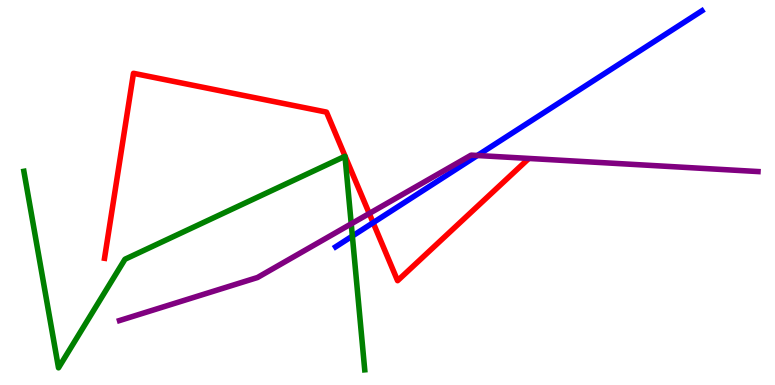[{'lines': ['blue', 'red'], 'intersections': [{'x': 4.81, 'y': 4.22}]}, {'lines': ['green', 'red'], 'intersections': []}, {'lines': ['purple', 'red'], 'intersections': [{'x': 4.76, 'y': 4.45}]}, {'lines': ['blue', 'green'], 'intersections': [{'x': 4.55, 'y': 3.87}]}, {'lines': ['blue', 'purple'], 'intersections': [{'x': 6.16, 'y': 5.96}]}, {'lines': ['green', 'purple'], 'intersections': [{'x': 4.53, 'y': 4.19}]}]